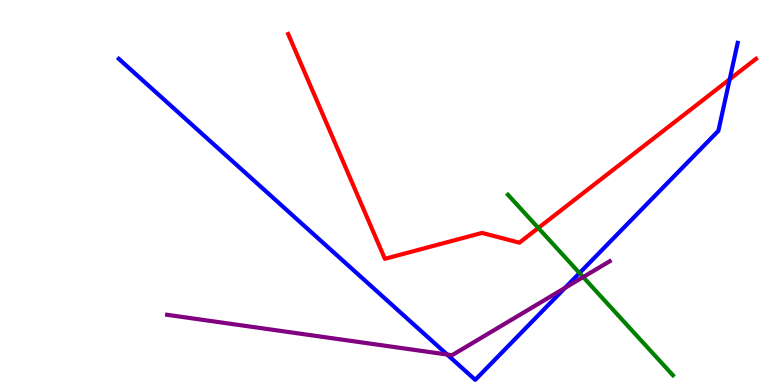[{'lines': ['blue', 'red'], 'intersections': [{'x': 9.42, 'y': 7.94}]}, {'lines': ['green', 'red'], 'intersections': [{'x': 6.95, 'y': 4.08}]}, {'lines': ['purple', 'red'], 'intersections': []}, {'lines': ['blue', 'green'], 'intersections': [{'x': 7.48, 'y': 2.91}]}, {'lines': ['blue', 'purple'], 'intersections': [{'x': 5.77, 'y': 0.791}, {'x': 7.29, 'y': 2.52}]}, {'lines': ['green', 'purple'], 'intersections': [{'x': 7.52, 'y': 2.8}]}]